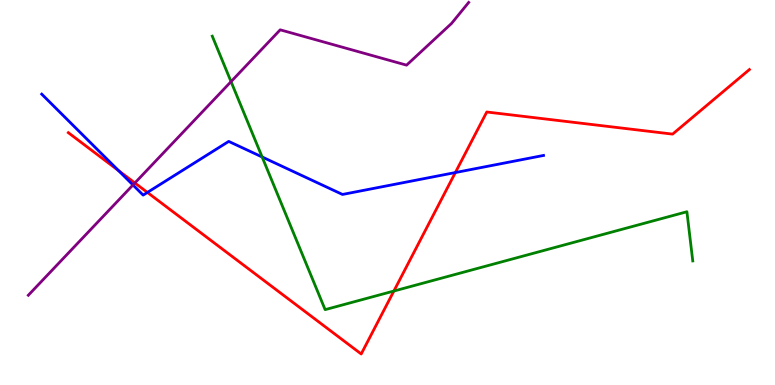[{'lines': ['blue', 'red'], 'intersections': [{'x': 1.53, 'y': 5.57}, {'x': 1.9, 'y': 5.0}, {'x': 5.88, 'y': 5.52}]}, {'lines': ['green', 'red'], 'intersections': [{'x': 5.08, 'y': 2.44}]}, {'lines': ['purple', 'red'], 'intersections': [{'x': 1.74, 'y': 5.25}]}, {'lines': ['blue', 'green'], 'intersections': [{'x': 3.38, 'y': 5.92}]}, {'lines': ['blue', 'purple'], 'intersections': [{'x': 1.72, 'y': 5.2}]}, {'lines': ['green', 'purple'], 'intersections': [{'x': 2.98, 'y': 7.88}]}]